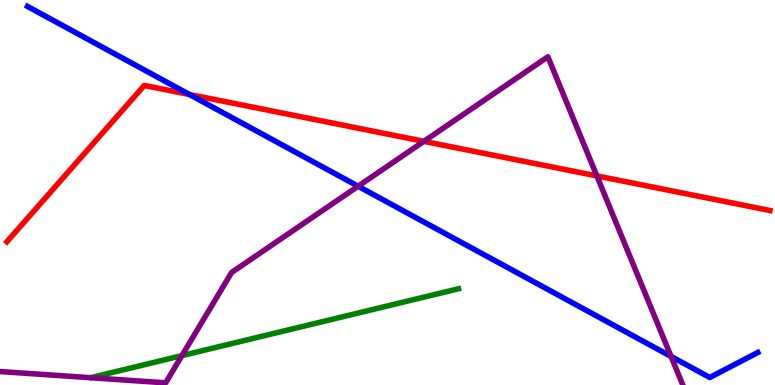[{'lines': ['blue', 'red'], 'intersections': [{'x': 2.44, 'y': 7.55}]}, {'lines': ['green', 'red'], 'intersections': []}, {'lines': ['purple', 'red'], 'intersections': [{'x': 5.47, 'y': 6.33}, {'x': 7.7, 'y': 5.43}]}, {'lines': ['blue', 'green'], 'intersections': []}, {'lines': ['blue', 'purple'], 'intersections': [{'x': 4.62, 'y': 5.16}, {'x': 8.66, 'y': 0.742}]}, {'lines': ['green', 'purple'], 'intersections': [{'x': 2.35, 'y': 0.763}]}]